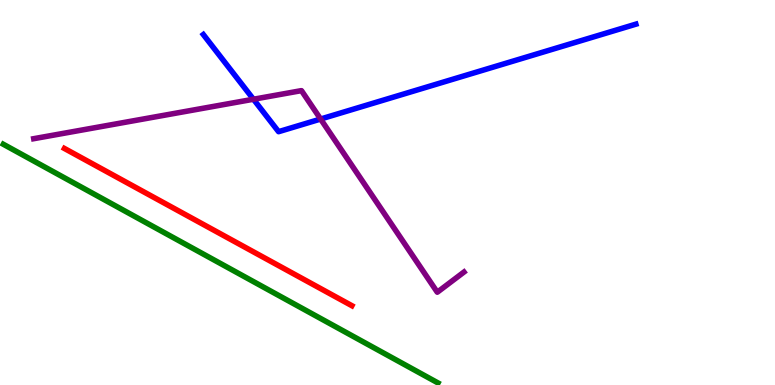[{'lines': ['blue', 'red'], 'intersections': []}, {'lines': ['green', 'red'], 'intersections': []}, {'lines': ['purple', 'red'], 'intersections': []}, {'lines': ['blue', 'green'], 'intersections': []}, {'lines': ['blue', 'purple'], 'intersections': [{'x': 3.27, 'y': 7.42}, {'x': 4.14, 'y': 6.91}]}, {'lines': ['green', 'purple'], 'intersections': []}]